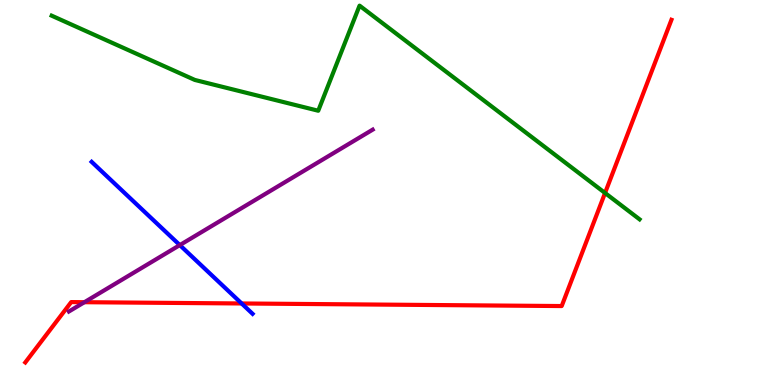[{'lines': ['blue', 'red'], 'intersections': [{'x': 3.12, 'y': 2.12}]}, {'lines': ['green', 'red'], 'intersections': [{'x': 7.81, 'y': 4.99}]}, {'lines': ['purple', 'red'], 'intersections': [{'x': 1.09, 'y': 2.15}]}, {'lines': ['blue', 'green'], 'intersections': []}, {'lines': ['blue', 'purple'], 'intersections': [{'x': 2.32, 'y': 3.63}]}, {'lines': ['green', 'purple'], 'intersections': []}]